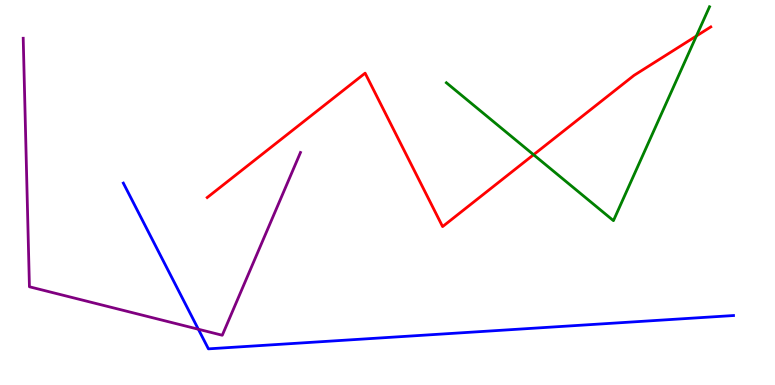[{'lines': ['blue', 'red'], 'intersections': []}, {'lines': ['green', 'red'], 'intersections': [{'x': 6.88, 'y': 5.98}, {'x': 8.99, 'y': 9.07}]}, {'lines': ['purple', 'red'], 'intersections': []}, {'lines': ['blue', 'green'], 'intersections': []}, {'lines': ['blue', 'purple'], 'intersections': [{'x': 2.56, 'y': 1.45}]}, {'lines': ['green', 'purple'], 'intersections': []}]